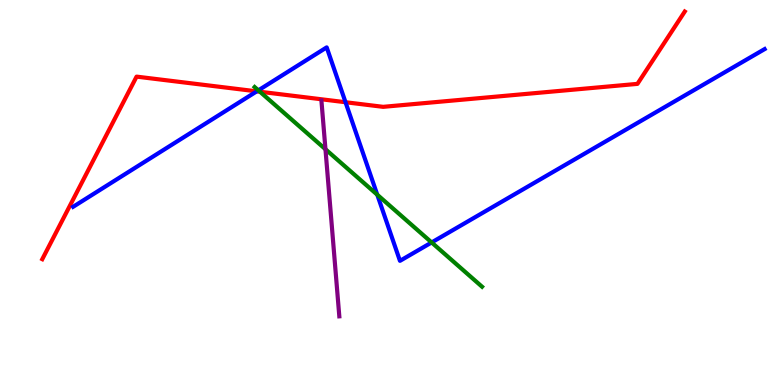[{'lines': ['blue', 'red'], 'intersections': [{'x': 3.31, 'y': 7.63}, {'x': 4.46, 'y': 7.34}]}, {'lines': ['green', 'red'], 'intersections': [{'x': 3.35, 'y': 7.62}]}, {'lines': ['purple', 'red'], 'intersections': []}, {'lines': ['blue', 'green'], 'intersections': [{'x': 3.33, 'y': 7.65}, {'x': 4.87, 'y': 4.94}, {'x': 5.57, 'y': 3.7}]}, {'lines': ['blue', 'purple'], 'intersections': []}, {'lines': ['green', 'purple'], 'intersections': [{'x': 4.2, 'y': 6.12}]}]